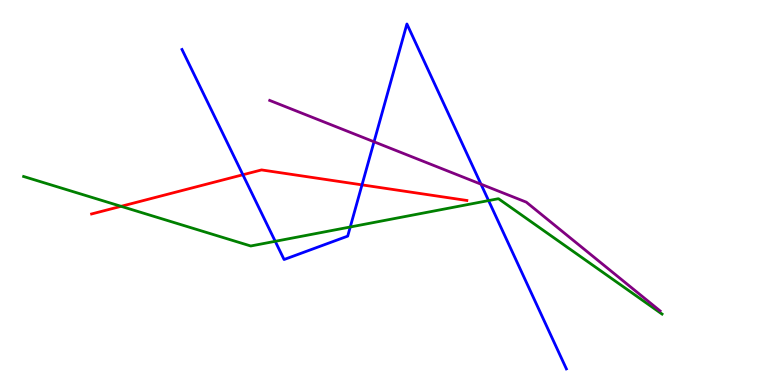[{'lines': ['blue', 'red'], 'intersections': [{'x': 3.13, 'y': 5.46}, {'x': 4.67, 'y': 5.2}]}, {'lines': ['green', 'red'], 'intersections': [{'x': 1.56, 'y': 4.64}]}, {'lines': ['purple', 'red'], 'intersections': []}, {'lines': ['blue', 'green'], 'intersections': [{'x': 3.55, 'y': 3.73}, {'x': 4.52, 'y': 4.1}, {'x': 6.3, 'y': 4.79}]}, {'lines': ['blue', 'purple'], 'intersections': [{'x': 4.83, 'y': 6.32}, {'x': 6.21, 'y': 5.22}]}, {'lines': ['green', 'purple'], 'intersections': []}]